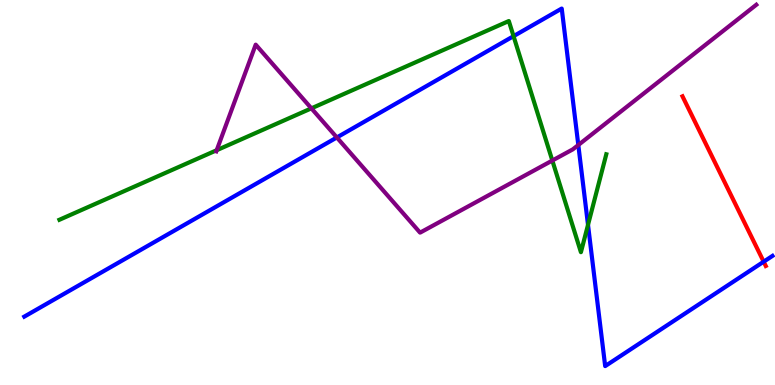[{'lines': ['blue', 'red'], 'intersections': [{'x': 9.85, 'y': 3.2}]}, {'lines': ['green', 'red'], 'intersections': []}, {'lines': ['purple', 'red'], 'intersections': []}, {'lines': ['blue', 'green'], 'intersections': [{'x': 6.63, 'y': 9.06}, {'x': 7.59, 'y': 4.16}]}, {'lines': ['blue', 'purple'], 'intersections': [{'x': 4.35, 'y': 6.43}, {'x': 7.46, 'y': 6.23}]}, {'lines': ['green', 'purple'], 'intersections': [{'x': 2.8, 'y': 6.1}, {'x': 4.02, 'y': 7.19}, {'x': 7.13, 'y': 5.83}]}]